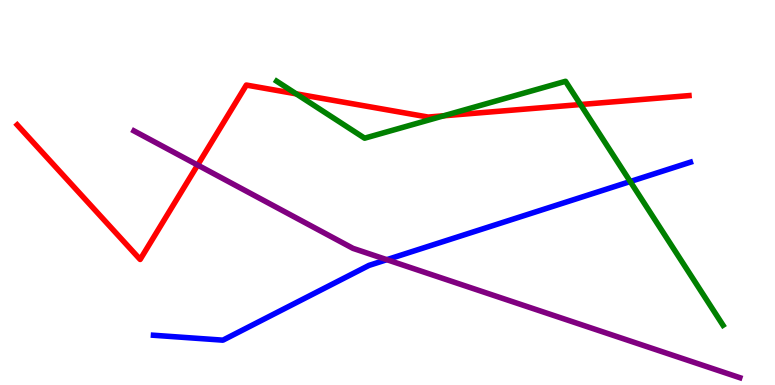[{'lines': ['blue', 'red'], 'intersections': []}, {'lines': ['green', 'red'], 'intersections': [{'x': 3.82, 'y': 7.56}, {'x': 5.73, 'y': 6.99}, {'x': 7.49, 'y': 7.28}]}, {'lines': ['purple', 'red'], 'intersections': [{'x': 2.55, 'y': 5.71}]}, {'lines': ['blue', 'green'], 'intersections': [{'x': 8.13, 'y': 5.28}]}, {'lines': ['blue', 'purple'], 'intersections': [{'x': 4.99, 'y': 3.26}]}, {'lines': ['green', 'purple'], 'intersections': []}]